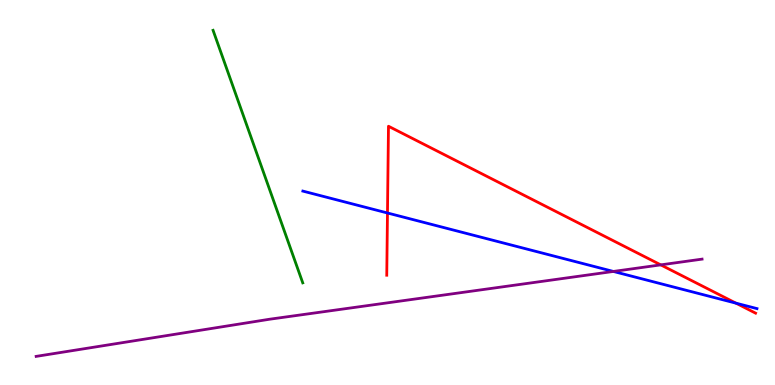[{'lines': ['blue', 'red'], 'intersections': [{'x': 5.0, 'y': 4.47}, {'x': 9.5, 'y': 2.13}]}, {'lines': ['green', 'red'], 'intersections': []}, {'lines': ['purple', 'red'], 'intersections': [{'x': 8.53, 'y': 3.12}]}, {'lines': ['blue', 'green'], 'intersections': []}, {'lines': ['blue', 'purple'], 'intersections': [{'x': 7.91, 'y': 2.95}]}, {'lines': ['green', 'purple'], 'intersections': []}]